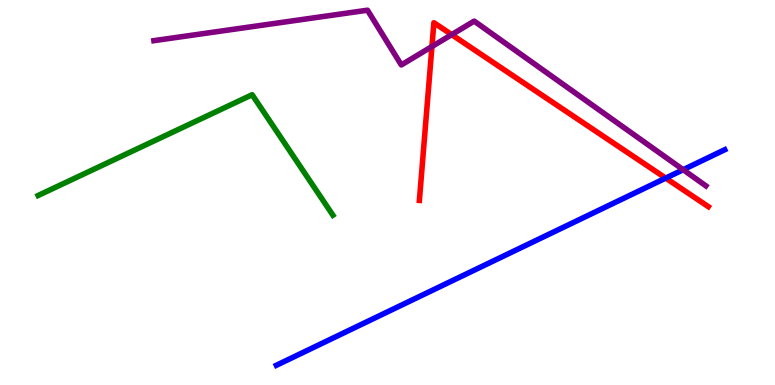[{'lines': ['blue', 'red'], 'intersections': [{'x': 8.59, 'y': 5.37}]}, {'lines': ['green', 'red'], 'intersections': []}, {'lines': ['purple', 'red'], 'intersections': [{'x': 5.57, 'y': 8.79}, {'x': 5.83, 'y': 9.1}]}, {'lines': ['blue', 'green'], 'intersections': []}, {'lines': ['blue', 'purple'], 'intersections': [{'x': 8.82, 'y': 5.59}]}, {'lines': ['green', 'purple'], 'intersections': []}]